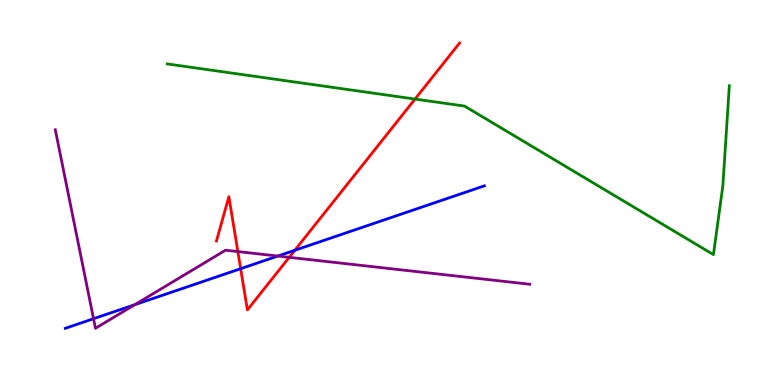[{'lines': ['blue', 'red'], 'intersections': [{'x': 3.11, 'y': 3.02}, {'x': 3.8, 'y': 3.5}]}, {'lines': ['green', 'red'], 'intersections': [{'x': 5.36, 'y': 7.43}]}, {'lines': ['purple', 'red'], 'intersections': [{'x': 3.07, 'y': 3.47}, {'x': 3.73, 'y': 3.32}]}, {'lines': ['blue', 'green'], 'intersections': []}, {'lines': ['blue', 'purple'], 'intersections': [{'x': 1.21, 'y': 1.72}, {'x': 1.74, 'y': 2.09}, {'x': 3.58, 'y': 3.35}]}, {'lines': ['green', 'purple'], 'intersections': []}]